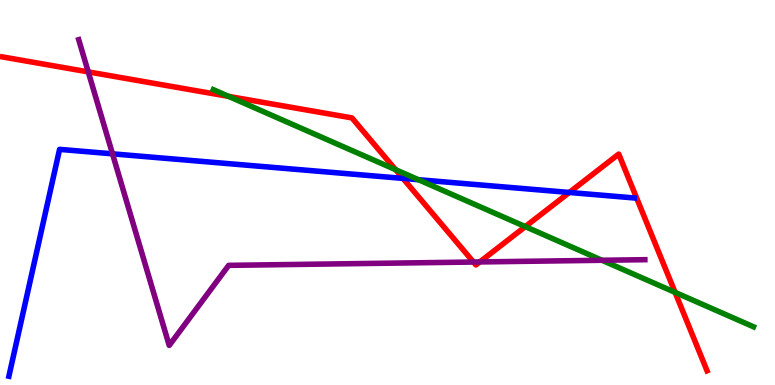[{'lines': ['blue', 'red'], 'intersections': [{'x': 5.2, 'y': 5.37}, {'x': 7.35, 'y': 5.0}]}, {'lines': ['green', 'red'], 'intersections': [{'x': 2.95, 'y': 7.5}, {'x': 5.1, 'y': 5.59}, {'x': 6.78, 'y': 4.11}, {'x': 8.71, 'y': 2.41}]}, {'lines': ['purple', 'red'], 'intersections': [{'x': 1.14, 'y': 8.13}, {'x': 6.11, 'y': 3.19}, {'x': 6.19, 'y': 3.2}]}, {'lines': ['blue', 'green'], 'intersections': [{'x': 5.4, 'y': 5.33}]}, {'lines': ['blue', 'purple'], 'intersections': [{'x': 1.45, 'y': 6.0}]}, {'lines': ['green', 'purple'], 'intersections': [{'x': 7.77, 'y': 3.24}]}]